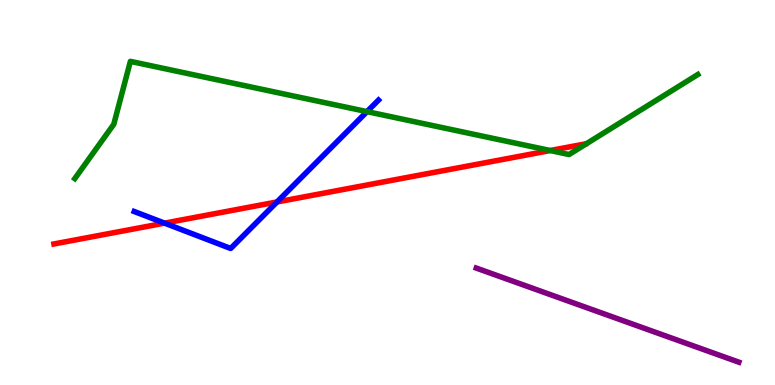[{'lines': ['blue', 'red'], 'intersections': [{'x': 2.12, 'y': 4.2}, {'x': 3.57, 'y': 4.75}]}, {'lines': ['green', 'red'], 'intersections': [{'x': 7.1, 'y': 6.09}]}, {'lines': ['purple', 'red'], 'intersections': []}, {'lines': ['blue', 'green'], 'intersections': [{'x': 4.74, 'y': 7.1}]}, {'lines': ['blue', 'purple'], 'intersections': []}, {'lines': ['green', 'purple'], 'intersections': []}]